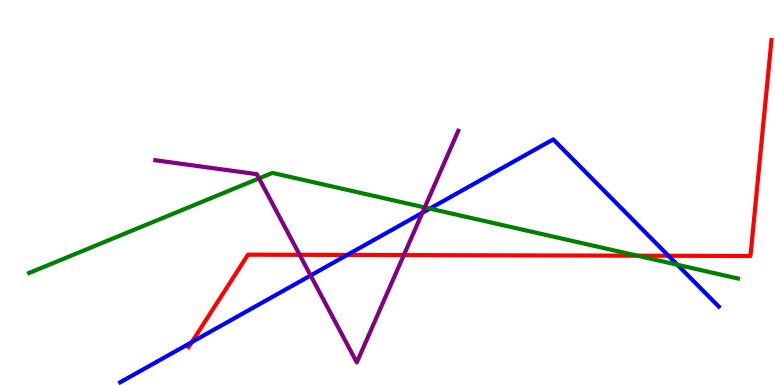[{'lines': ['blue', 'red'], 'intersections': [{'x': 2.48, 'y': 1.11}, {'x': 4.48, 'y': 3.38}, {'x': 8.63, 'y': 3.36}]}, {'lines': ['green', 'red'], 'intersections': [{'x': 8.22, 'y': 3.36}]}, {'lines': ['purple', 'red'], 'intersections': [{'x': 3.87, 'y': 3.38}, {'x': 5.21, 'y': 3.37}]}, {'lines': ['blue', 'green'], 'intersections': [{'x': 5.55, 'y': 4.58}, {'x': 8.74, 'y': 3.12}]}, {'lines': ['blue', 'purple'], 'intersections': [{'x': 4.01, 'y': 2.84}, {'x': 5.45, 'y': 4.47}]}, {'lines': ['green', 'purple'], 'intersections': [{'x': 3.34, 'y': 5.37}, {'x': 5.48, 'y': 4.61}]}]